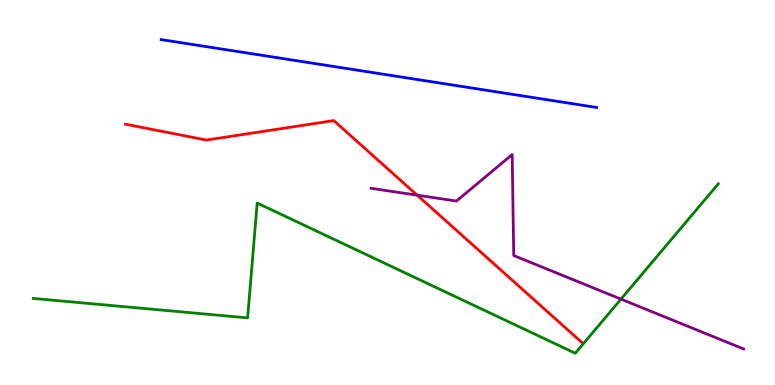[{'lines': ['blue', 'red'], 'intersections': []}, {'lines': ['green', 'red'], 'intersections': []}, {'lines': ['purple', 'red'], 'intersections': [{'x': 5.38, 'y': 4.93}]}, {'lines': ['blue', 'green'], 'intersections': []}, {'lines': ['blue', 'purple'], 'intersections': []}, {'lines': ['green', 'purple'], 'intersections': [{'x': 8.01, 'y': 2.23}]}]